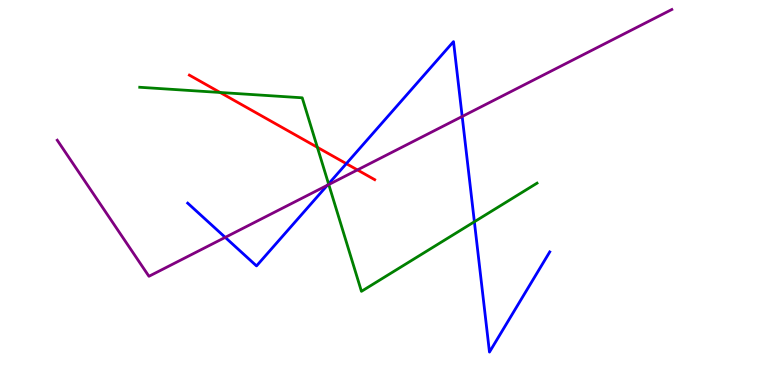[{'lines': ['blue', 'red'], 'intersections': [{'x': 4.47, 'y': 5.75}]}, {'lines': ['green', 'red'], 'intersections': [{'x': 2.84, 'y': 7.6}, {'x': 4.1, 'y': 6.17}]}, {'lines': ['purple', 'red'], 'intersections': [{'x': 4.61, 'y': 5.59}]}, {'lines': ['blue', 'green'], 'intersections': [{'x': 4.24, 'y': 5.22}, {'x': 6.12, 'y': 4.24}]}, {'lines': ['blue', 'purple'], 'intersections': [{'x': 2.91, 'y': 3.83}, {'x': 4.22, 'y': 5.19}, {'x': 5.96, 'y': 6.97}]}, {'lines': ['green', 'purple'], 'intersections': [{'x': 4.24, 'y': 5.21}]}]